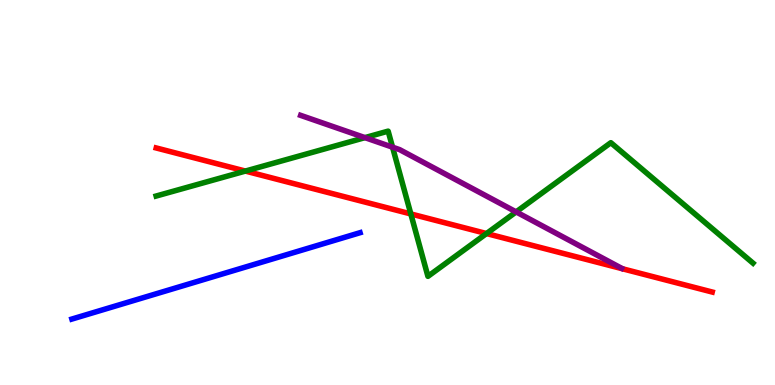[{'lines': ['blue', 'red'], 'intersections': []}, {'lines': ['green', 'red'], 'intersections': [{'x': 3.17, 'y': 5.56}, {'x': 5.3, 'y': 4.44}, {'x': 6.28, 'y': 3.93}]}, {'lines': ['purple', 'red'], 'intersections': []}, {'lines': ['blue', 'green'], 'intersections': []}, {'lines': ['blue', 'purple'], 'intersections': []}, {'lines': ['green', 'purple'], 'intersections': [{'x': 4.71, 'y': 6.43}, {'x': 5.07, 'y': 6.18}, {'x': 6.66, 'y': 4.5}]}]